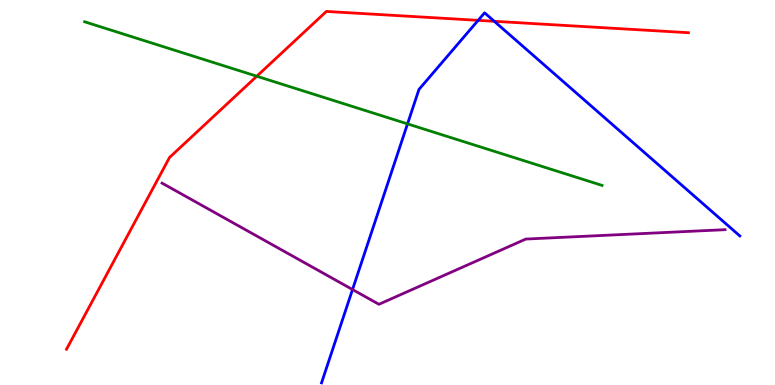[{'lines': ['blue', 'red'], 'intersections': [{'x': 6.17, 'y': 9.47}, {'x': 6.38, 'y': 9.45}]}, {'lines': ['green', 'red'], 'intersections': [{'x': 3.31, 'y': 8.02}]}, {'lines': ['purple', 'red'], 'intersections': []}, {'lines': ['blue', 'green'], 'intersections': [{'x': 5.26, 'y': 6.78}]}, {'lines': ['blue', 'purple'], 'intersections': [{'x': 4.55, 'y': 2.48}]}, {'lines': ['green', 'purple'], 'intersections': []}]